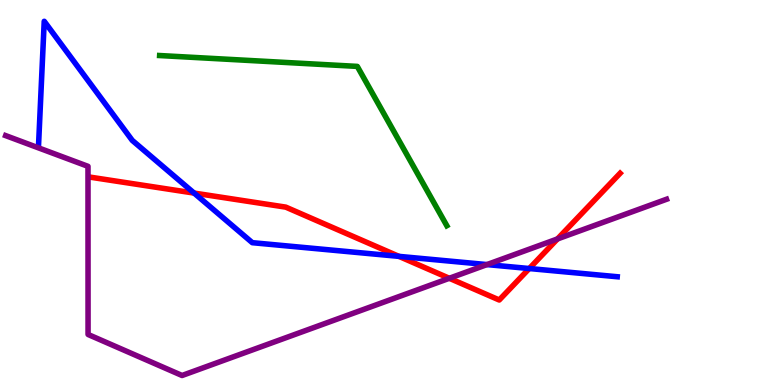[{'lines': ['blue', 'red'], 'intersections': [{'x': 2.5, 'y': 4.98}, {'x': 5.15, 'y': 3.34}, {'x': 6.83, 'y': 3.03}]}, {'lines': ['green', 'red'], 'intersections': []}, {'lines': ['purple', 'red'], 'intersections': [{'x': 5.8, 'y': 2.77}, {'x': 7.19, 'y': 3.79}]}, {'lines': ['blue', 'green'], 'intersections': []}, {'lines': ['blue', 'purple'], 'intersections': [{'x': 6.28, 'y': 3.13}]}, {'lines': ['green', 'purple'], 'intersections': []}]